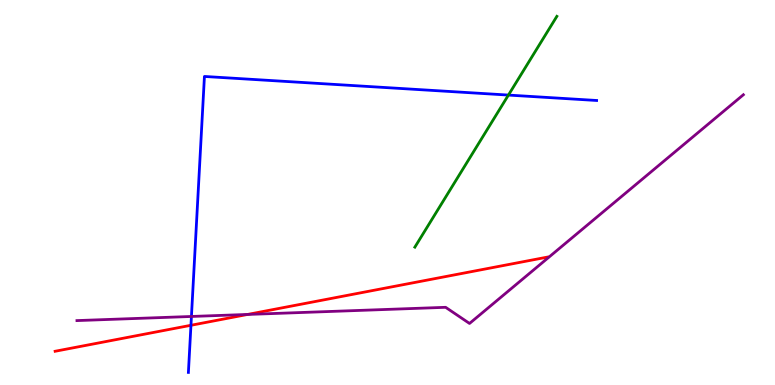[{'lines': ['blue', 'red'], 'intersections': [{'x': 2.46, 'y': 1.55}]}, {'lines': ['green', 'red'], 'intersections': []}, {'lines': ['purple', 'red'], 'intersections': [{'x': 3.2, 'y': 1.83}]}, {'lines': ['blue', 'green'], 'intersections': [{'x': 6.56, 'y': 7.53}]}, {'lines': ['blue', 'purple'], 'intersections': [{'x': 2.47, 'y': 1.78}]}, {'lines': ['green', 'purple'], 'intersections': []}]